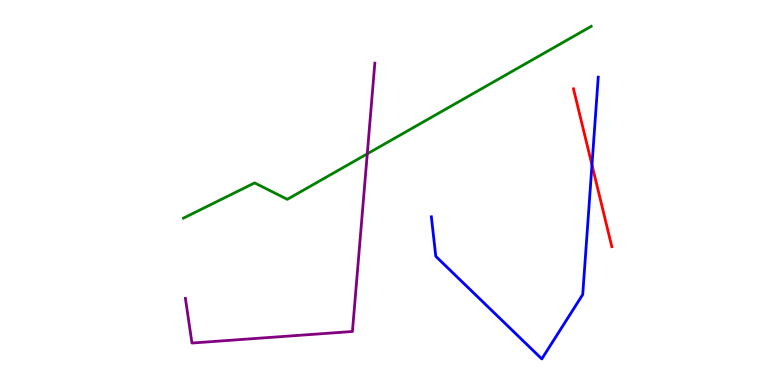[{'lines': ['blue', 'red'], 'intersections': [{'x': 7.64, 'y': 5.72}]}, {'lines': ['green', 'red'], 'intersections': []}, {'lines': ['purple', 'red'], 'intersections': []}, {'lines': ['blue', 'green'], 'intersections': []}, {'lines': ['blue', 'purple'], 'intersections': []}, {'lines': ['green', 'purple'], 'intersections': [{'x': 4.74, 'y': 6.0}]}]